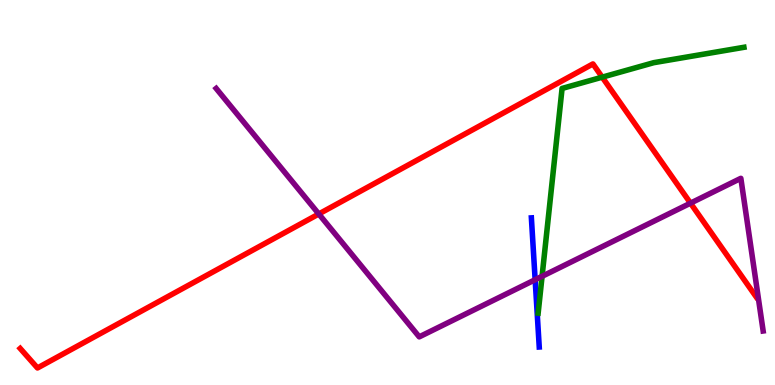[{'lines': ['blue', 'red'], 'intersections': []}, {'lines': ['green', 'red'], 'intersections': [{'x': 7.77, 'y': 8.0}]}, {'lines': ['purple', 'red'], 'intersections': [{'x': 4.11, 'y': 4.44}, {'x': 8.91, 'y': 4.72}]}, {'lines': ['blue', 'green'], 'intersections': []}, {'lines': ['blue', 'purple'], 'intersections': [{'x': 6.91, 'y': 2.73}]}, {'lines': ['green', 'purple'], 'intersections': [{'x': 6.99, 'y': 2.82}]}]